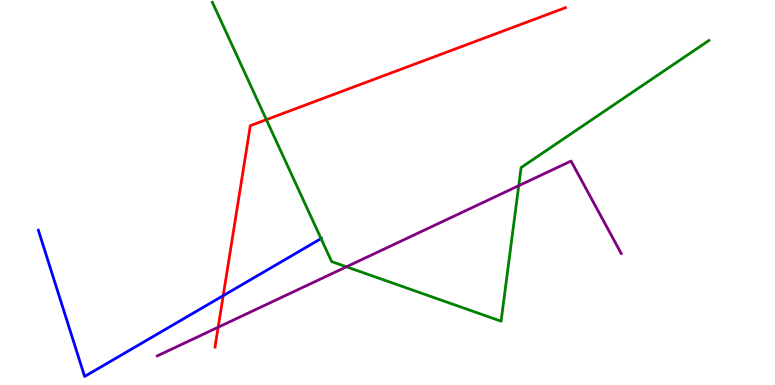[{'lines': ['blue', 'red'], 'intersections': [{'x': 2.88, 'y': 2.32}]}, {'lines': ['green', 'red'], 'intersections': [{'x': 3.44, 'y': 6.89}]}, {'lines': ['purple', 'red'], 'intersections': [{'x': 2.82, 'y': 1.5}]}, {'lines': ['blue', 'green'], 'intersections': [{'x': 4.14, 'y': 3.8}]}, {'lines': ['blue', 'purple'], 'intersections': []}, {'lines': ['green', 'purple'], 'intersections': [{'x': 4.47, 'y': 3.07}, {'x': 6.69, 'y': 5.18}]}]